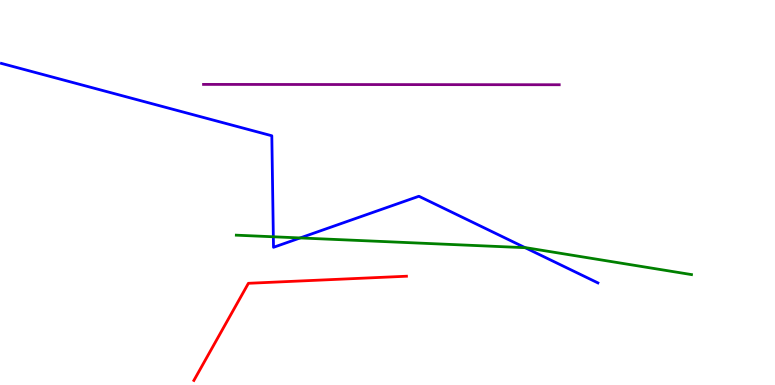[{'lines': ['blue', 'red'], 'intersections': []}, {'lines': ['green', 'red'], 'intersections': []}, {'lines': ['purple', 'red'], 'intersections': []}, {'lines': ['blue', 'green'], 'intersections': [{'x': 3.53, 'y': 3.85}, {'x': 3.87, 'y': 3.82}, {'x': 6.78, 'y': 3.57}]}, {'lines': ['blue', 'purple'], 'intersections': []}, {'lines': ['green', 'purple'], 'intersections': []}]